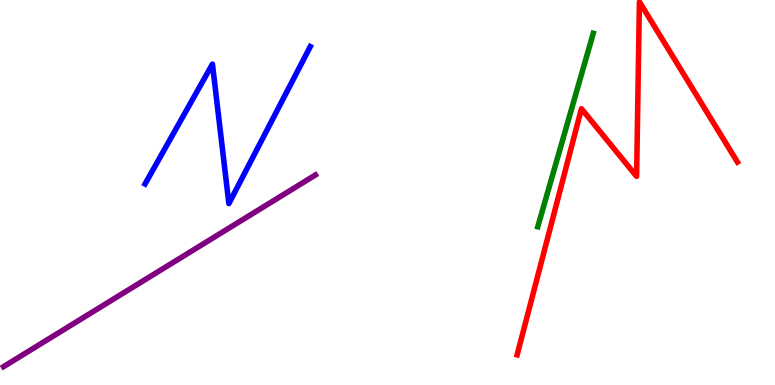[{'lines': ['blue', 'red'], 'intersections': []}, {'lines': ['green', 'red'], 'intersections': []}, {'lines': ['purple', 'red'], 'intersections': []}, {'lines': ['blue', 'green'], 'intersections': []}, {'lines': ['blue', 'purple'], 'intersections': []}, {'lines': ['green', 'purple'], 'intersections': []}]